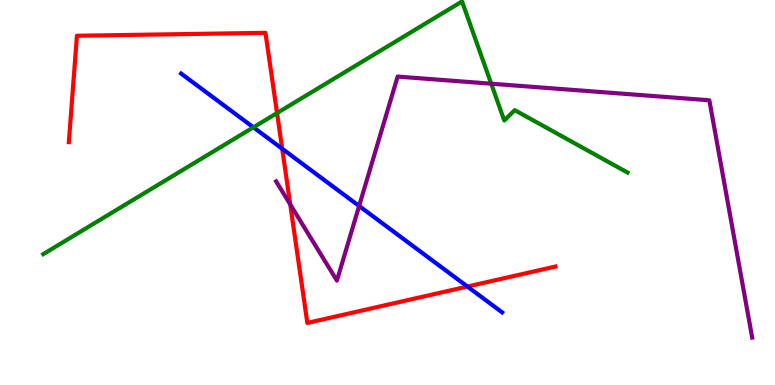[{'lines': ['blue', 'red'], 'intersections': [{'x': 3.64, 'y': 6.14}, {'x': 6.03, 'y': 2.56}]}, {'lines': ['green', 'red'], 'intersections': [{'x': 3.57, 'y': 7.06}]}, {'lines': ['purple', 'red'], 'intersections': [{'x': 3.74, 'y': 4.69}]}, {'lines': ['blue', 'green'], 'intersections': [{'x': 3.27, 'y': 6.69}]}, {'lines': ['blue', 'purple'], 'intersections': [{'x': 4.63, 'y': 4.65}]}, {'lines': ['green', 'purple'], 'intersections': [{'x': 6.34, 'y': 7.83}]}]